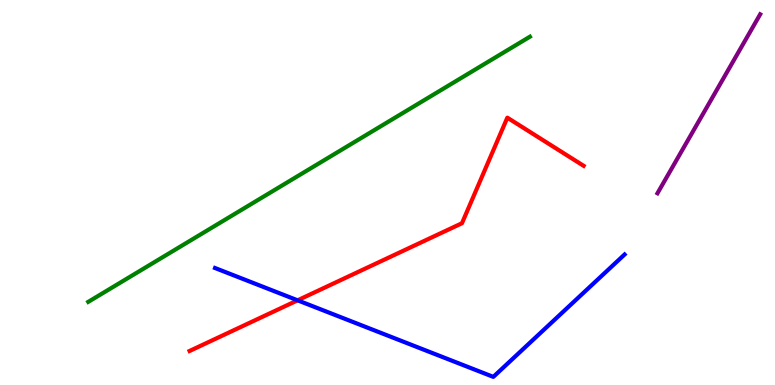[{'lines': ['blue', 'red'], 'intersections': [{'x': 3.84, 'y': 2.2}]}, {'lines': ['green', 'red'], 'intersections': []}, {'lines': ['purple', 'red'], 'intersections': []}, {'lines': ['blue', 'green'], 'intersections': []}, {'lines': ['blue', 'purple'], 'intersections': []}, {'lines': ['green', 'purple'], 'intersections': []}]